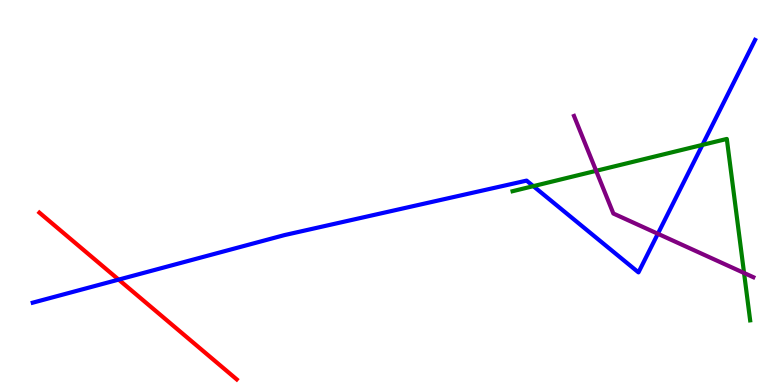[{'lines': ['blue', 'red'], 'intersections': [{'x': 1.53, 'y': 2.74}]}, {'lines': ['green', 'red'], 'intersections': []}, {'lines': ['purple', 'red'], 'intersections': []}, {'lines': ['blue', 'green'], 'intersections': [{'x': 6.88, 'y': 5.17}, {'x': 9.06, 'y': 6.24}]}, {'lines': ['blue', 'purple'], 'intersections': [{'x': 8.49, 'y': 3.93}]}, {'lines': ['green', 'purple'], 'intersections': [{'x': 7.69, 'y': 5.56}, {'x': 9.6, 'y': 2.91}]}]